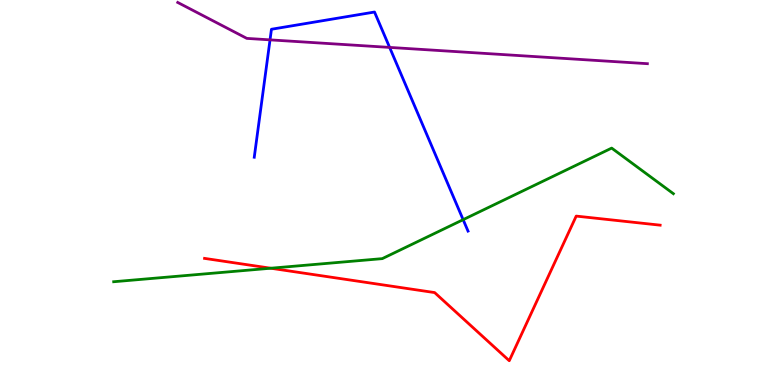[{'lines': ['blue', 'red'], 'intersections': []}, {'lines': ['green', 'red'], 'intersections': [{'x': 3.49, 'y': 3.03}]}, {'lines': ['purple', 'red'], 'intersections': []}, {'lines': ['blue', 'green'], 'intersections': [{'x': 5.98, 'y': 4.29}]}, {'lines': ['blue', 'purple'], 'intersections': [{'x': 3.48, 'y': 8.96}, {'x': 5.03, 'y': 8.77}]}, {'lines': ['green', 'purple'], 'intersections': []}]